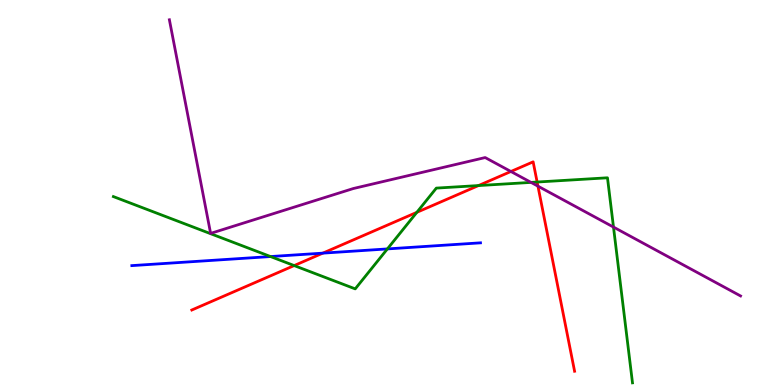[{'lines': ['blue', 'red'], 'intersections': [{'x': 4.17, 'y': 3.43}]}, {'lines': ['green', 'red'], 'intersections': [{'x': 3.8, 'y': 3.1}, {'x': 5.38, 'y': 4.48}, {'x': 6.17, 'y': 5.18}, {'x': 6.93, 'y': 5.27}]}, {'lines': ['purple', 'red'], 'intersections': [{'x': 6.59, 'y': 5.55}, {'x': 6.94, 'y': 5.16}]}, {'lines': ['blue', 'green'], 'intersections': [{'x': 3.49, 'y': 3.34}, {'x': 5.0, 'y': 3.53}]}, {'lines': ['blue', 'purple'], 'intersections': []}, {'lines': ['green', 'purple'], 'intersections': [{'x': 6.85, 'y': 5.26}, {'x': 7.92, 'y': 4.1}]}]